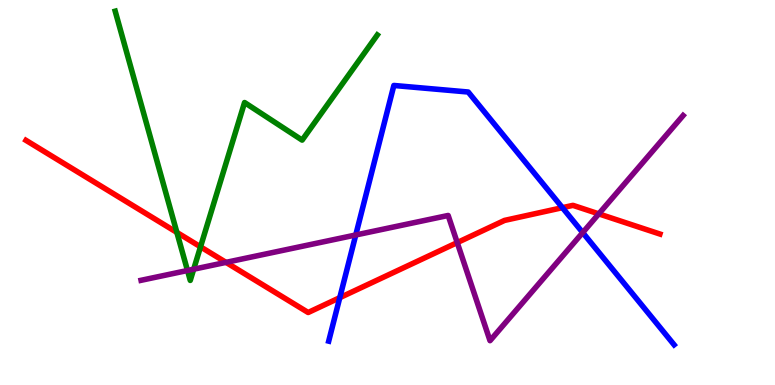[{'lines': ['blue', 'red'], 'intersections': [{'x': 4.38, 'y': 2.27}, {'x': 7.26, 'y': 4.61}]}, {'lines': ['green', 'red'], 'intersections': [{'x': 2.28, 'y': 3.96}, {'x': 2.59, 'y': 3.59}]}, {'lines': ['purple', 'red'], 'intersections': [{'x': 2.92, 'y': 3.19}, {'x': 5.9, 'y': 3.7}, {'x': 7.73, 'y': 4.44}]}, {'lines': ['blue', 'green'], 'intersections': []}, {'lines': ['blue', 'purple'], 'intersections': [{'x': 4.59, 'y': 3.9}, {'x': 7.52, 'y': 3.96}]}, {'lines': ['green', 'purple'], 'intersections': [{'x': 2.42, 'y': 2.97}, {'x': 2.5, 'y': 3.01}]}]